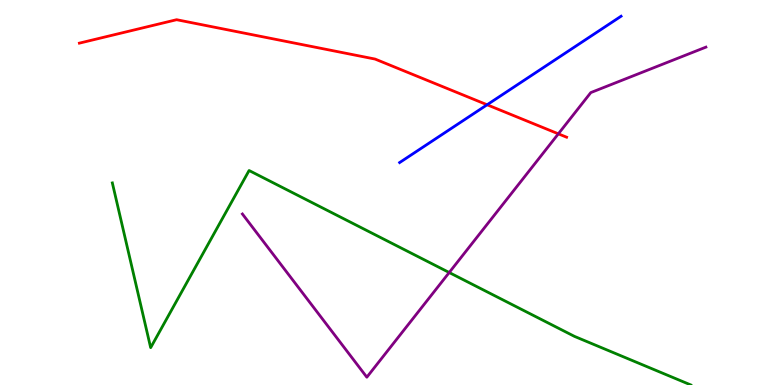[{'lines': ['blue', 'red'], 'intersections': [{'x': 6.29, 'y': 7.28}]}, {'lines': ['green', 'red'], 'intersections': []}, {'lines': ['purple', 'red'], 'intersections': [{'x': 7.2, 'y': 6.52}]}, {'lines': ['blue', 'green'], 'intersections': []}, {'lines': ['blue', 'purple'], 'intersections': []}, {'lines': ['green', 'purple'], 'intersections': [{'x': 5.8, 'y': 2.92}]}]